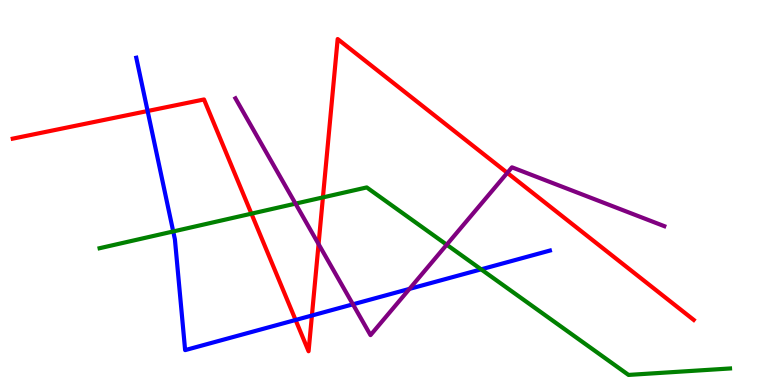[{'lines': ['blue', 'red'], 'intersections': [{'x': 1.9, 'y': 7.12}, {'x': 3.81, 'y': 1.69}, {'x': 4.02, 'y': 1.8}]}, {'lines': ['green', 'red'], 'intersections': [{'x': 3.24, 'y': 4.45}, {'x': 4.17, 'y': 4.87}]}, {'lines': ['purple', 'red'], 'intersections': [{'x': 4.11, 'y': 3.66}, {'x': 6.55, 'y': 5.51}]}, {'lines': ['blue', 'green'], 'intersections': [{'x': 2.24, 'y': 3.99}, {'x': 6.21, 'y': 3.0}]}, {'lines': ['blue', 'purple'], 'intersections': [{'x': 4.55, 'y': 2.1}, {'x': 5.28, 'y': 2.5}]}, {'lines': ['green', 'purple'], 'intersections': [{'x': 3.81, 'y': 4.71}, {'x': 5.76, 'y': 3.64}]}]